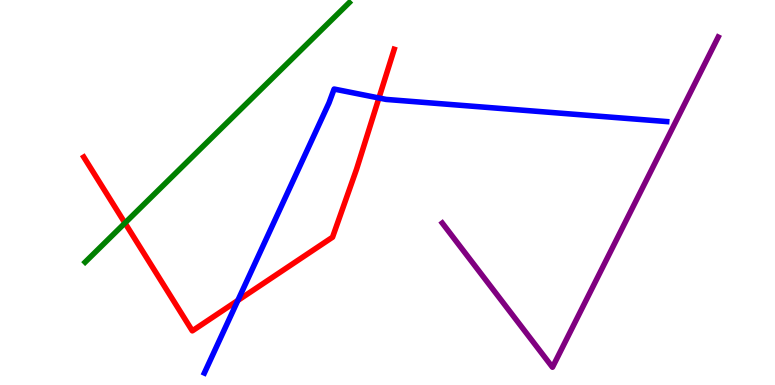[{'lines': ['blue', 'red'], 'intersections': [{'x': 3.07, 'y': 2.2}, {'x': 4.89, 'y': 7.45}]}, {'lines': ['green', 'red'], 'intersections': [{'x': 1.61, 'y': 4.21}]}, {'lines': ['purple', 'red'], 'intersections': []}, {'lines': ['blue', 'green'], 'intersections': []}, {'lines': ['blue', 'purple'], 'intersections': []}, {'lines': ['green', 'purple'], 'intersections': []}]